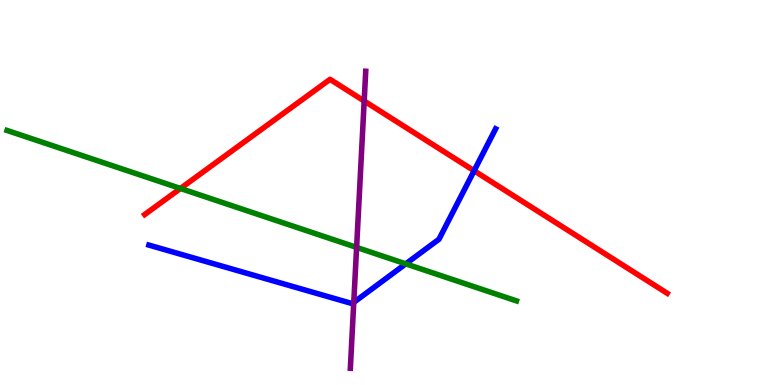[{'lines': ['blue', 'red'], 'intersections': [{'x': 6.12, 'y': 5.56}]}, {'lines': ['green', 'red'], 'intersections': [{'x': 2.33, 'y': 5.1}]}, {'lines': ['purple', 'red'], 'intersections': [{'x': 4.7, 'y': 7.38}]}, {'lines': ['blue', 'green'], 'intersections': [{'x': 5.24, 'y': 3.15}]}, {'lines': ['blue', 'purple'], 'intersections': [{'x': 4.56, 'y': 2.15}]}, {'lines': ['green', 'purple'], 'intersections': [{'x': 4.6, 'y': 3.57}]}]